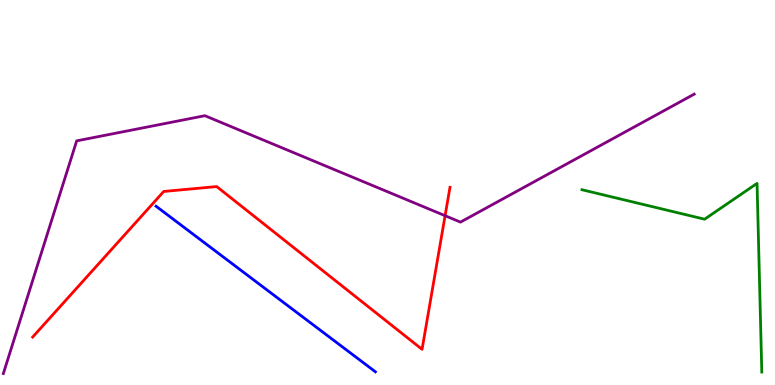[{'lines': ['blue', 'red'], 'intersections': []}, {'lines': ['green', 'red'], 'intersections': []}, {'lines': ['purple', 'red'], 'intersections': [{'x': 5.74, 'y': 4.4}]}, {'lines': ['blue', 'green'], 'intersections': []}, {'lines': ['blue', 'purple'], 'intersections': []}, {'lines': ['green', 'purple'], 'intersections': []}]